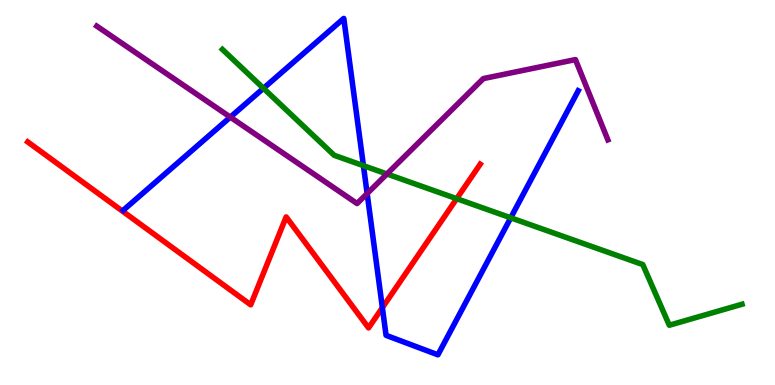[{'lines': ['blue', 'red'], 'intersections': [{'x': 4.93, 'y': 2.01}]}, {'lines': ['green', 'red'], 'intersections': [{'x': 5.89, 'y': 4.84}]}, {'lines': ['purple', 'red'], 'intersections': []}, {'lines': ['blue', 'green'], 'intersections': [{'x': 3.4, 'y': 7.71}, {'x': 4.69, 'y': 5.7}, {'x': 6.59, 'y': 4.34}]}, {'lines': ['blue', 'purple'], 'intersections': [{'x': 2.97, 'y': 6.96}, {'x': 4.74, 'y': 4.97}]}, {'lines': ['green', 'purple'], 'intersections': [{'x': 4.99, 'y': 5.48}]}]